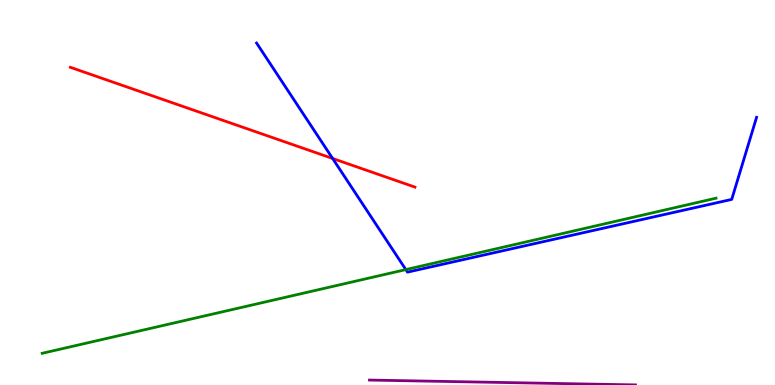[{'lines': ['blue', 'red'], 'intersections': [{'x': 4.29, 'y': 5.88}]}, {'lines': ['green', 'red'], 'intersections': []}, {'lines': ['purple', 'red'], 'intersections': []}, {'lines': ['blue', 'green'], 'intersections': [{'x': 5.24, 'y': 3.0}]}, {'lines': ['blue', 'purple'], 'intersections': []}, {'lines': ['green', 'purple'], 'intersections': []}]